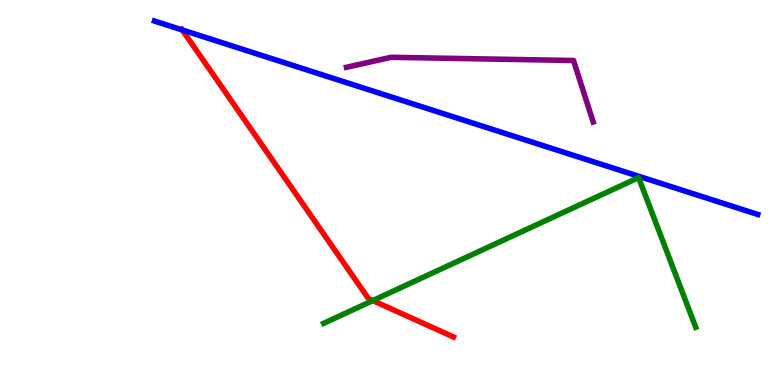[{'lines': ['blue', 'red'], 'intersections': [{'x': 2.35, 'y': 9.22}]}, {'lines': ['green', 'red'], 'intersections': [{'x': 4.81, 'y': 2.19}]}, {'lines': ['purple', 'red'], 'intersections': []}, {'lines': ['blue', 'green'], 'intersections': []}, {'lines': ['blue', 'purple'], 'intersections': []}, {'lines': ['green', 'purple'], 'intersections': []}]